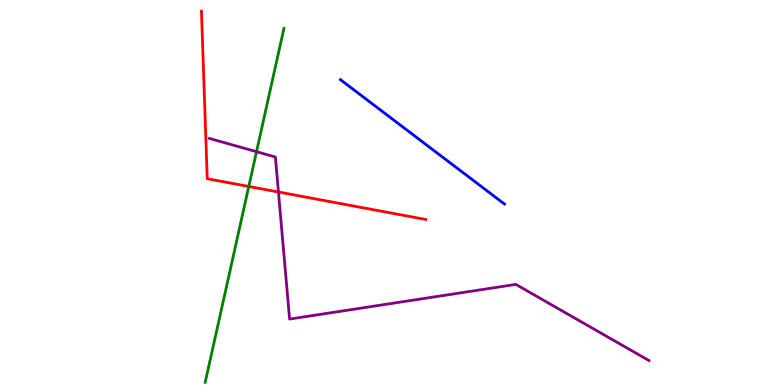[{'lines': ['blue', 'red'], 'intersections': []}, {'lines': ['green', 'red'], 'intersections': [{'x': 3.21, 'y': 5.16}]}, {'lines': ['purple', 'red'], 'intersections': [{'x': 3.59, 'y': 5.01}]}, {'lines': ['blue', 'green'], 'intersections': []}, {'lines': ['blue', 'purple'], 'intersections': []}, {'lines': ['green', 'purple'], 'intersections': [{'x': 3.31, 'y': 6.06}]}]